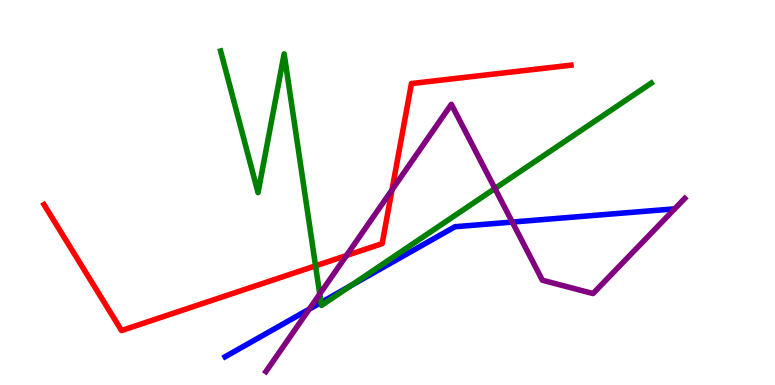[{'lines': ['blue', 'red'], 'intersections': []}, {'lines': ['green', 'red'], 'intersections': [{'x': 4.07, 'y': 3.1}]}, {'lines': ['purple', 'red'], 'intersections': [{'x': 4.47, 'y': 3.36}, {'x': 5.06, 'y': 5.07}]}, {'lines': ['blue', 'green'], 'intersections': [{'x': 4.14, 'y': 2.14}, {'x': 4.53, 'y': 2.58}]}, {'lines': ['blue', 'purple'], 'intersections': [{'x': 3.99, 'y': 1.97}, {'x': 6.61, 'y': 4.23}]}, {'lines': ['green', 'purple'], 'intersections': [{'x': 4.13, 'y': 2.36}, {'x': 6.39, 'y': 5.1}]}]